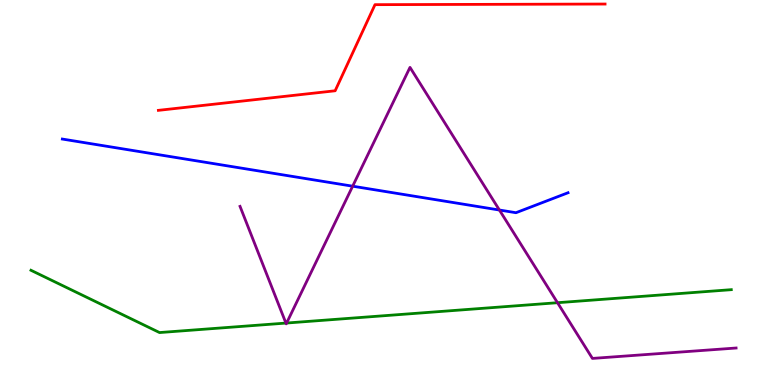[{'lines': ['blue', 'red'], 'intersections': []}, {'lines': ['green', 'red'], 'intersections': []}, {'lines': ['purple', 'red'], 'intersections': []}, {'lines': ['blue', 'green'], 'intersections': []}, {'lines': ['blue', 'purple'], 'intersections': [{'x': 4.55, 'y': 5.16}, {'x': 6.44, 'y': 4.54}]}, {'lines': ['green', 'purple'], 'intersections': [{'x': 3.69, 'y': 1.61}, {'x': 3.7, 'y': 1.61}, {'x': 7.19, 'y': 2.14}]}]